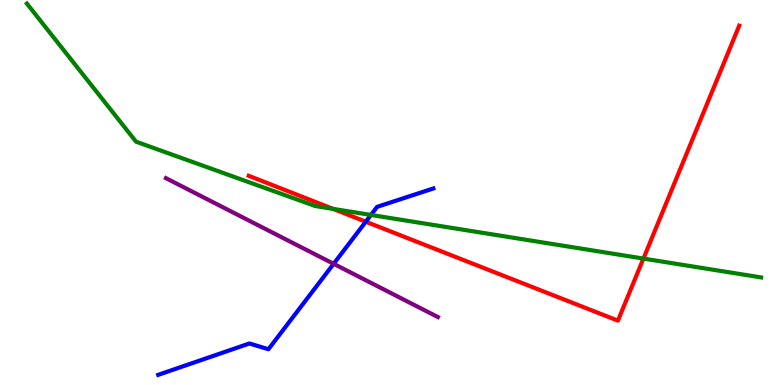[{'lines': ['blue', 'red'], 'intersections': [{'x': 4.72, 'y': 4.24}]}, {'lines': ['green', 'red'], 'intersections': [{'x': 4.3, 'y': 4.57}, {'x': 8.3, 'y': 3.28}]}, {'lines': ['purple', 'red'], 'intersections': []}, {'lines': ['blue', 'green'], 'intersections': [{'x': 4.79, 'y': 4.42}]}, {'lines': ['blue', 'purple'], 'intersections': [{'x': 4.3, 'y': 3.15}]}, {'lines': ['green', 'purple'], 'intersections': []}]